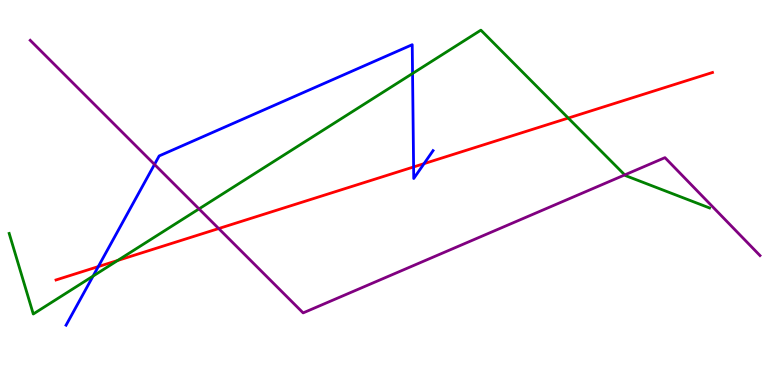[{'lines': ['blue', 'red'], 'intersections': [{'x': 1.27, 'y': 3.08}, {'x': 5.34, 'y': 5.66}, {'x': 5.47, 'y': 5.75}]}, {'lines': ['green', 'red'], 'intersections': [{'x': 1.52, 'y': 3.23}, {'x': 7.33, 'y': 6.93}]}, {'lines': ['purple', 'red'], 'intersections': [{'x': 2.82, 'y': 4.06}]}, {'lines': ['blue', 'green'], 'intersections': [{'x': 1.2, 'y': 2.83}, {'x': 5.32, 'y': 8.09}]}, {'lines': ['blue', 'purple'], 'intersections': [{'x': 1.99, 'y': 5.73}]}, {'lines': ['green', 'purple'], 'intersections': [{'x': 2.57, 'y': 4.57}, {'x': 8.06, 'y': 5.46}]}]